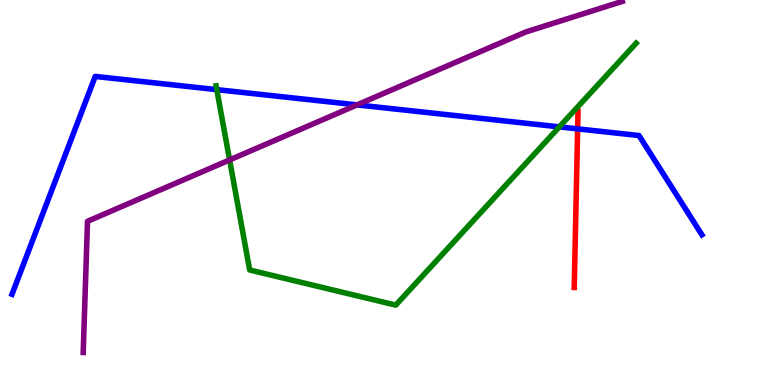[{'lines': ['blue', 'red'], 'intersections': [{'x': 7.45, 'y': 6.65}]}, {'lines': ['green', 'red'], 'intersections': []}, {'lines': ['purple', 'red'], 'intersections': []}, {'lines': ['blue', 'green'], 'intersections': [{'x': 2.8, 'y': 7.67}, {'x': 7.22, 'y': 6.7}]}, {'lines': ['blue', 'purple'], 'intersections': [{'x': 4.61, 'y': 7.28}]}, {'lines': ['green', 'purple'], 'intersections': [{'x': 2.96, 'y': 5.85}]}]